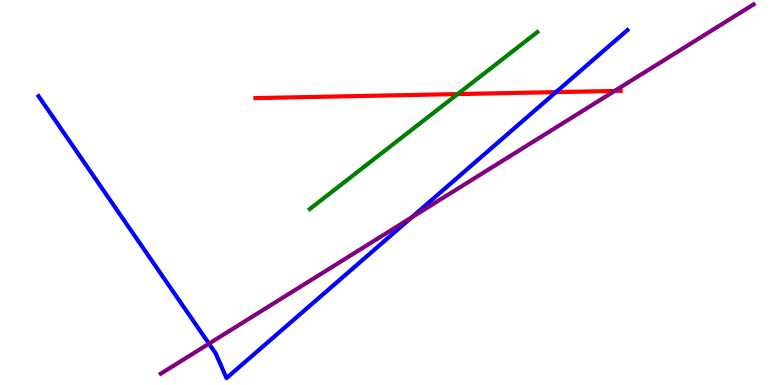[{'lines': ['blue', 'red'], 'intersections': [{'x': 7.17, 'y': 7.61}]}, {'lines': ['green', 'red'], 'intersections': [{'x': 5.91, 'y': 7.56}]}, {'lines': ['purple', 'red'], 'intersections': [{'x': 7.93, 'y': 7.64}]}, {'lines': ['blue', 'green'], 'intersections': []}, {'lines': ['blue', 'purple'], 'intersections': [{'x': 2.7, 'y': 1.07}, {'x': 5.31, 'y': 4.35}]}, {'lines': ['green', 'purple'], 'intersections': []}]